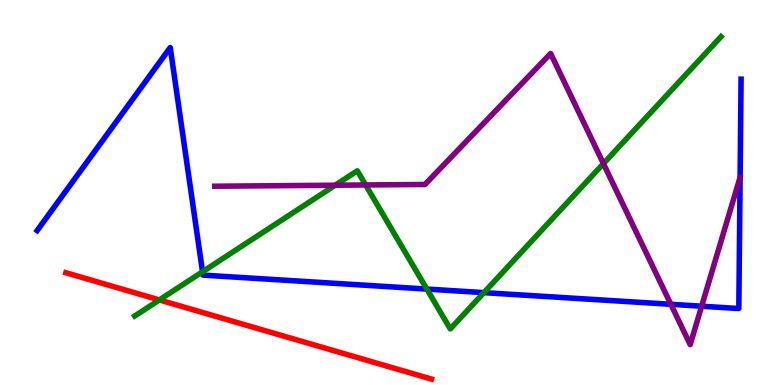[{'lines': ['blue', 'red'], 'intersections': []}, {'lines': ['green', 'red'], 'intersections': [{'x': 2.06, 'y': 2.21}]}, {'lines': ['purple', 'red'], 'intersections': []}, {'lines': ['blue', 'green'], 'intersections': [{'x': 2.61, 'y': 2.94}, {'x': 5.51, 'y': 2.49}, {'x': 6.24, 'y': 2.4}]}, {'lines': ['blue', 'purple'], 'intersections': [{'x': 8.66, 'y': 2.1}, {'x': 9.05, 'y': 2.05}]}, {'lines': ['green', 'purple'], 'intersections': [{'x': 4.32, 'y': 5.19}, {'x': 4.72, 'y': 5.2}, {'x': 7.79, 'y': 5.75}]}]